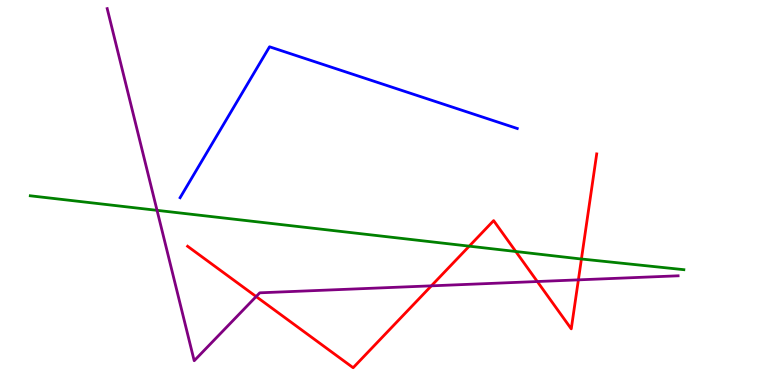[{'lines': ['blue', 'red'], 'intersections': []}, {'lines': ['green', 'red'], 'intersections': [{'x': 6.05, 'y': 3.61}, {'x': 6.66, 'y': 3.47}, {'x': 7.5, 'y': 3.27}]}, {'lines': ['purple', 'red'], 'intersections': [{'x': 3.31, 'y': 2.3}, {'x': 5.57, 'y': 2.58}, {'x': 6.93, 'y': 2.69}, {'x': 7.46, 'y': 2.73}]}, {'lines': ['blue', 'green'], 'intersections': []}, {'lines': ['blue', 'purple'], 'intersections': []}, {'lines': ['green', 'purple'], 'intersections': [{'x': 2.03, 'y': 4.54}]}]